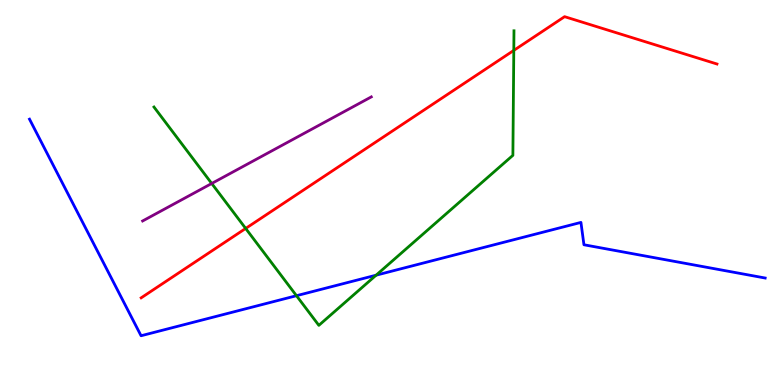[{'lines': ['blue', 'red'], 'intersections': []}, {'lines': ['green', 'red'], 'intersections': [{'x': 3.17, 'y': 4.07}, {'x': 6.63, 'y': 8.69}]}, {'lines': ['purple', 'red'], 'intersections': []}, {'lines': ['blue', 'green'], 'intersections': [{'x': 3.83, 'y': 2.32}, {'x': 4.85, 'y': 2.85}]}, {'lines': ['blue', 'purple'], 'intersections': []}, {'lines': ['green', 'purple'], 'intersections': [{'x': 2.73, 'y': 5.23}]}]